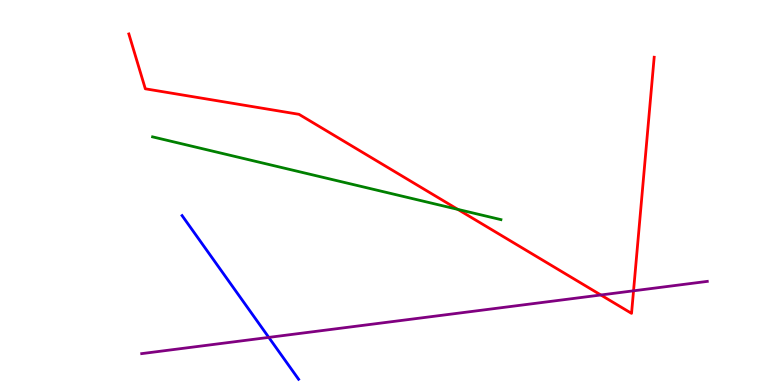[{'lines': ['blue', 'red'], 'intersections': []}, {'lines': ['green', 'red'], 'intersections': [{'x': 5.91, 'y': 4.56}]}, {'lines': ['purple', 'red'], 'intersections': [{'x': 7.75, 'y': 2.34}, {'x': 8.17, 'y': 2.45}]}, {'lines': ['blue', 'green'], 'intersections': []}, {'lines': ['blue', 'purple'], 'intersections': [{'x': 3.47, 'y': 1.24}]}, {'lines': ['green', 'purple'], 'intersections': []}]